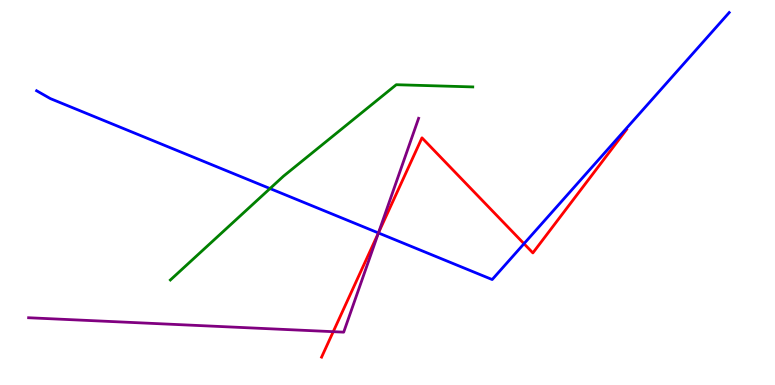[{'lines': ['blue', 'red'], 'intersections': [{'x': 4.88, 'y': 3.95}, {'x': 6.76, 'y': 3.67}]}, {'lines': ['green', 'red'], 'intersections': []}, {'lines': ['purple', 'red'], 'intersections': [{'x': 4.3, 'y': 1.38}, {'x': 4.88, 'y': 3.95}]}, {'lines': ['blue', 'green'], 'intersections': [{'x': 3.48, 'y': 5.1}]}, {'lines': ['blue', 'purple'], 'intersections': [{'x': 4.88, 'y': 3.95}]}, {'lines': ['green', 'purple'], 'intersections': []}]